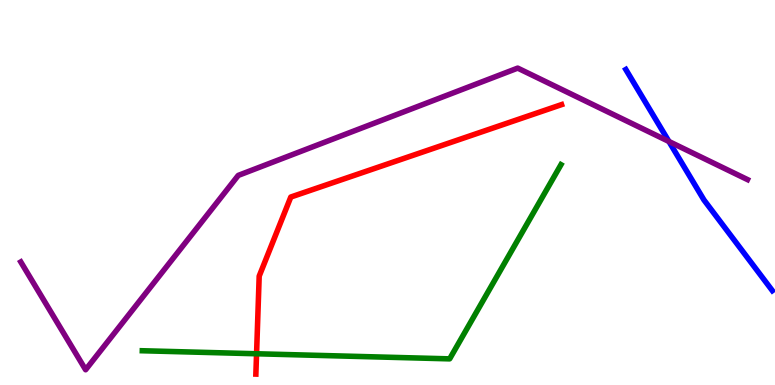[{'lines': ['blue', 'red'], 'intersections': []}, {'lines': ['green', 'red'], 'intersections': [{'x': 3.31, 'y': 0.811}]}, {'lines': ['purple', 'red'], 'intersections': []}, {'lines': ['blue', 'green'], 'intersections': []}, {'lines': ['blue', 'purple'], 'intersections': [{'x': 8.63, 'y': 6.33}]}, {'lines': ['green', 'purple'], 'intersections': []}]